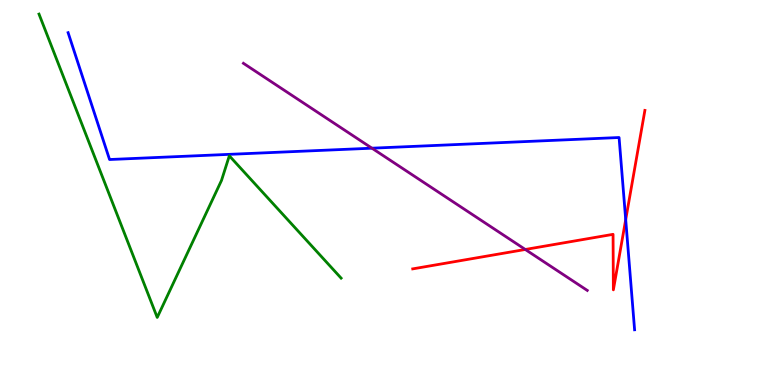[{'lines': ['blue', 'red'], 'intersections': [{'x': 8.07, 'y': 4.3}]}, {'lines': ['green', 'red'], 'intersections': []}, {'lines': ['purple', 'red'], 'intersections': [{'x': 6.78, 'y': 3.52}]}, {'lines': ['blue', 'green'], 'intersections': []}, {'lines': ['blue', 'purple'], 'intersections': [{'x': 4.8, 'y': 6.15}]}, {'lines': ['green', 'purple'], 'intersections': []}]